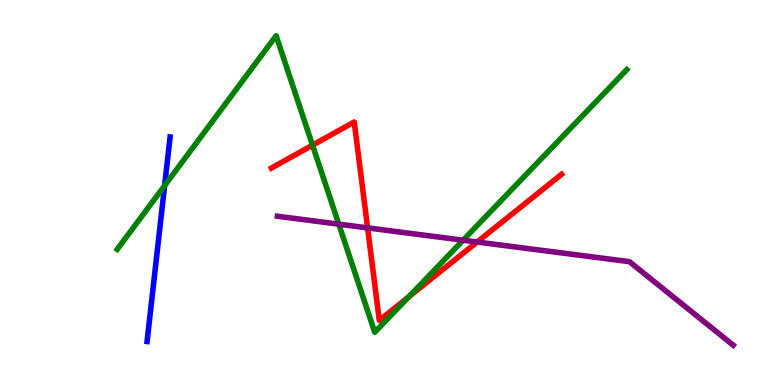[{'lines': ['blue', 'red'], 'intersections': []}, {'lines': ['green', 'red'], 'intersections': [{'x': 4.03, 'y': 6.23}, {'x': 5.27, 'y': 2.29}]}, {'lines': ['purple', 'red'], 'intersections': [{'x': 4.74, 'y': 4.08}, {'x': 6.16, 'y': 3.71}]}, {'lines': ['blue', 'green'], 'intersections': [{'x': 2.12, 'y': 5.18}]}, {'lines': ['blue', 'purple'], 'intersections': []}, {'lines': ['green', 'purple'], 'intersections': [{'x': 4.37, 'y': 4.18}, {'x': 5.98, 'y': 3.76}]}]